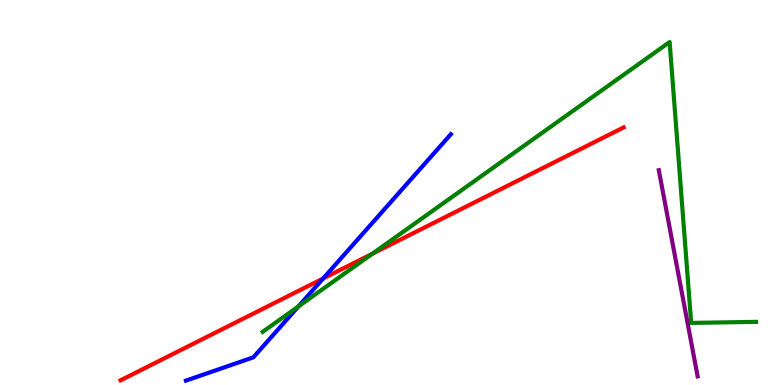[{'lines': ['blue', 'red'], 'intersections': [{'x': 4.17, 'y': 2.77}]}, {'lines': ['green', 'red'], 'intersections': [{'x': 4.81, 'y': 3.41}]}, {'lines': ['purple', 'red'], 'intersections': []}, {'lines': ['blue', 'green'], 'intersections': [{'x': 3.85, 'y': 2.04}]}, {'lines': ['blue', 'purple'], 'intersections': []}, {'lines': ['green', 'purple'], 'intersections': []}]